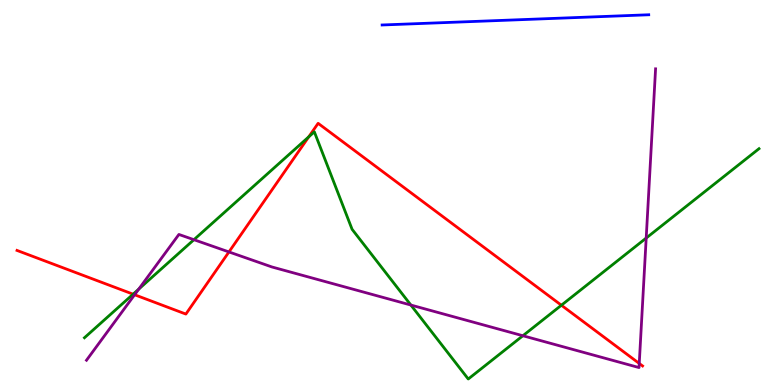[{'lines': ['blue', 'red'], 'intersections': []}, {'lines': ['green', 'red'], 'intersections': [{'x': 1.72, 'y': 2.36}, {'x': 3.98, 'y': 6.45}, {'x': 7.24, 'y': 2.07}]}, {'lines': ['purple', 'red'], 'intersections': [{'x': 1.74, 'y': 2.34}, {'x': 2.95, 'y': 3.46}, {'x': 8.25, 'y': 0.56}]}, {'lines': ['blue', 'green'], 'intersections': []}, {'lines': ['blue', 'purple'], 'intersections': []}, {'lines': ['green', 'purple'], 'intersections': [{'x': 1.79, 'y': 2.49}, {'x': 2.5, 'y': 3.77}, {'x': 5.3, 'y': 2.08}, {'x': 6.75, 'y': 1.28}, {'x': 8.34, 'y': 3.82}]}]